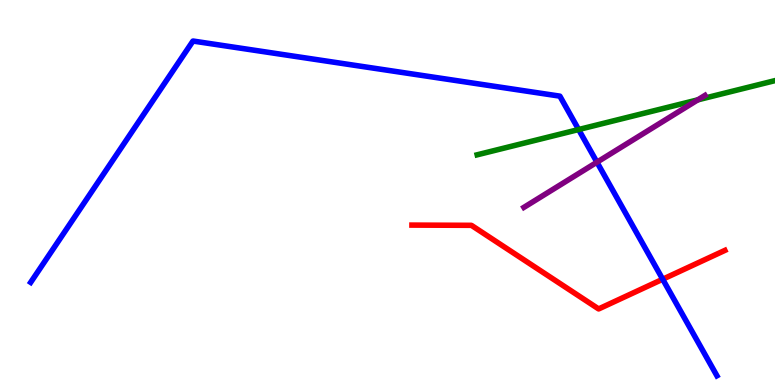[{'lines': ['blue', 'red'], 'intersections': [{'x': 8.55, 'y': 2.75}]}, {'lines': ['green', 'red'], 'intersections': []}, {'lines': ['purple', 'red'], 'intersections': []}, {'lines': ['blue', 'green'], 'intersections': [{'x': 7.47, 'y': 6.64}]}, {'lines': ['blue', 'purple'], 'intersections': [{'x': 7.7, 'y': 5.79}]}, {'lines': ['green', 'purple'], 'intersections': [{'x': 9.0, 'y': 7.41}]}]